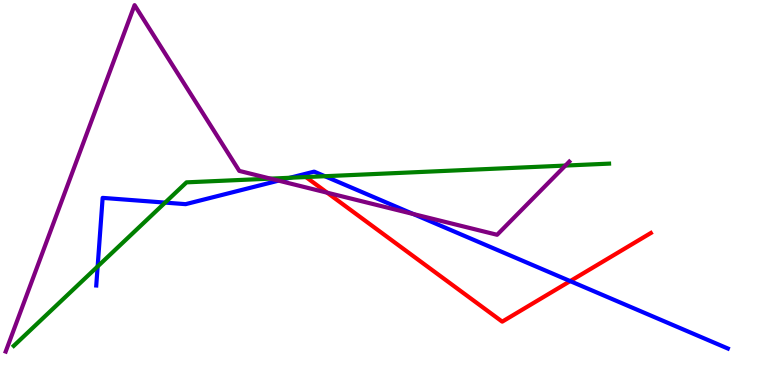[{'lines': ['blue', 'red'], 'intersections': [{'x': 7.36, 'y': 2.7}]}, {'lines': ['green', 'red'], 'intersections': []}, {'lines': ['purple', 'red'], 'intersections': [{'x': 4.22, 'y': 5.0}]}, {'lines': ['blue', 'green'], 'intersections': [{'x': 1.26, 'y': 3.08}, {'x': 2.13, 'y': 4.74}, {'x': 3.74, 'y': 5.38}, {'x': 4.19, 'y': 5.42}]}, {'lines': ['blue', 'purple'], 'intersections': [{'x': 3.59, 'y': 5.31}, {'x': 5.33, 'y': 4.44}]}, {'lines': ['green', 'purple'], 'intersections': [{'x': 3.49, 'y': 5.36}, {'x': 7.3, 'y': 5.7}]}]